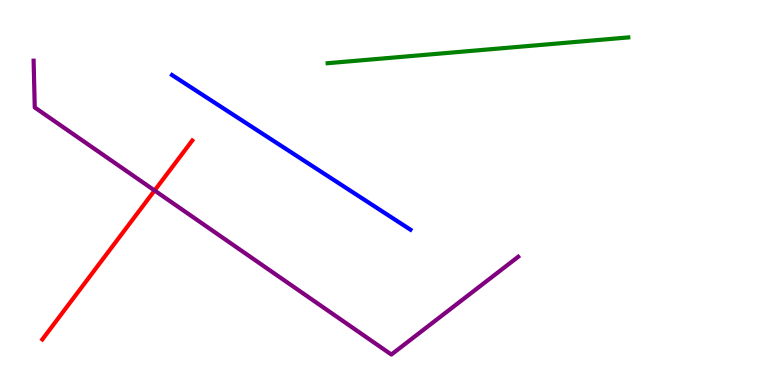[{'lines': ['blue', 'red'], 'intersections': []}, {'lines': ['green', 'red'], 'intersections': []}, {'lines': ['purple', 'red'], 'intersections': [{'x': 1.99, 'y': 5.05}]}, {'lines': ['blue', 'green'], 'intersections': []}, {'lines': ['blue', 'purple'], 'intersections': []}, {'lines': ['green', 'purple'], 'intersections': []}]